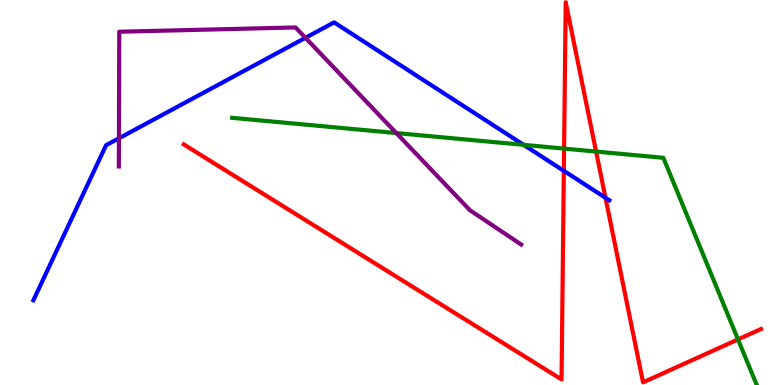[{'lines': ['blue', 'red'], 'intersections': [{'x': 7.28, 'y': 5.56}, {'x': 7.81, 'y': 4.86}]}, {'lines': ['green', 'red'], 'intersections': [{'x': 7.28, 'y': 6.14}, {'x': 7.69, 'y': 6.06}, {'x': 9.52, 'y': 1.18}]}, {'lines': ['purple', 'red'], 'intersections': []}, {'lines': ['blue', 'green'], 'intersections': [{'x': 6.76, 'y': 6.24}]}, {'lines': ['blue', 'purple'], 'intersections': [{'x': 1.53, 'y': 6.41}, {'x': 3.94, 'y': 9.02}]}, {'lines': ['green', 'purple'], 'intersections': [{'x': 5.11, 'y': 6.54}]}]